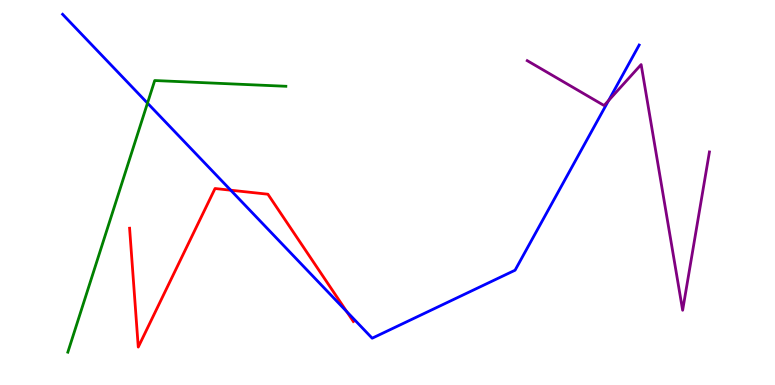[{'lines': ['blue', 'red'], 'intersections': [{'x': 2.98, 'y': 5.06}, {'x': 4.47, 'y': 1.91}]}, {'lines': ['green', 'red'], 'intersections': []}, {'lines': ['purple', 'red'], 'intersections': []}, {'lines': ['blue', 'green'], 'intersections': [{'x': 1.9, 'y': 7.32}]}, {'lines': ['blue', 'purple'], 'intersections': [{'x': 7.85, 'y': 7.39}]}, {'lines': ['green', 'purple'], 'intersections': []}]